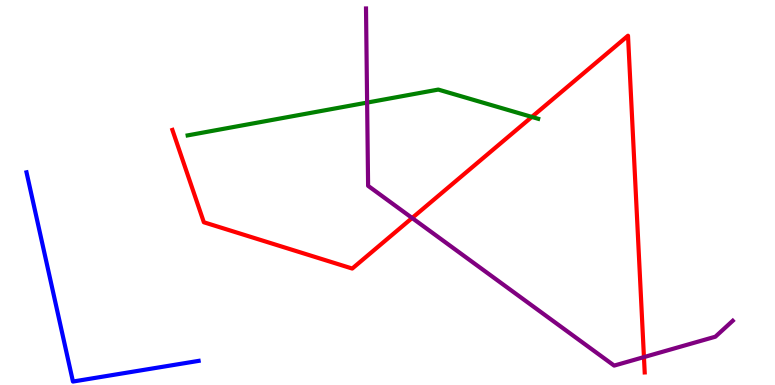[{'lines': ['blue', 'red'], 'intersections': []}, {'lines': ['green', 'red'], 'intersections': [{'x': 6.86, 'y': 6.96}]}, {'lines': ['purple', 'red'], 'intersections': [{'x': 5.32, 'y': 4.34}, {'x': 8.31, 'y': 0.725}]}, {'lines': ['blue', 'green'], 'intersections': []}, {'lines': ['blue', 'purple'], 'intersections': []}, {'lines': ['green', 'purple'], 'intersections': [{'x': 4.74, 'y': 7.34}]}]